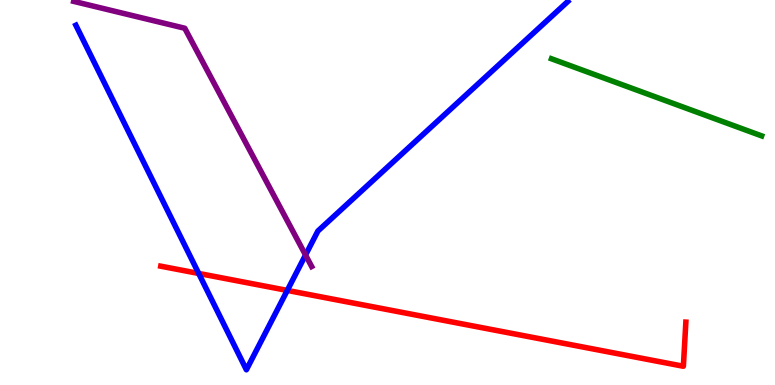[{'lines': ['blue', 'red'], 'intersections': [{'x': 2.56, 'y': 2.9}, {'x': 3.71, 'y': 2.46}]}, {'lines': ['green', 'red'], 'intersections': []}, {'lines': ['purple', 'red'], 'intersections': []}, {'lines': ['blue', 'green'], 'intersections': []}, {'lines': ['blue', 'purple'], 'intersections': [{'x': 3.94, 'y': 3.38}]}, {'lines': ['green', 'purple'], 'intersections': []}]